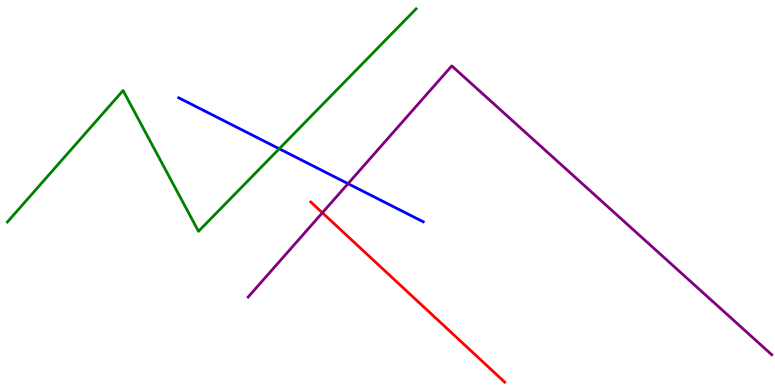[{'lines': ['blue', 'red'], 'intersections': []}, {'lines': ['green', 'red'], 'intersections': []}, {'lines': ['purple', 'red'], 'intersections': [{'x': 4.16, 'y': 4.47}]}, {'lines': ['blue', 'green'], 'intersections': [{'x': 3.6, 'y': 6.14}]}, {'lines': ['blue', 'purple'], 'intersections': [{'x': 4.49, 'y': 5.23}]}, {'lines': ['green', 'purple'], 'intersections': []}]